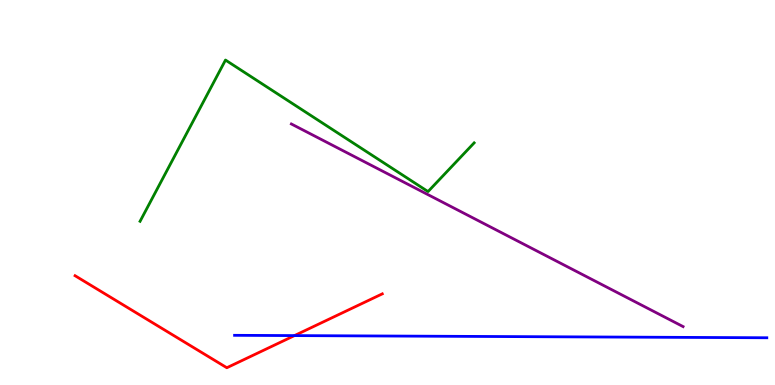[{'lines': ['blue', 'red'], 'intersections': [{'x': 3.8, 'y': 1.28}]}, {'lines': ['green', 'red'], 'intersections': []}, {'lines': ['purple', 'red'], 'intersections': []}, {'lines': ['blue', 'green'], 'intersections': []}, {'lines': ['blue', 'purple'], 'intersections': []}, {'lines': ['green', 'purple'], 'intersections': []}]